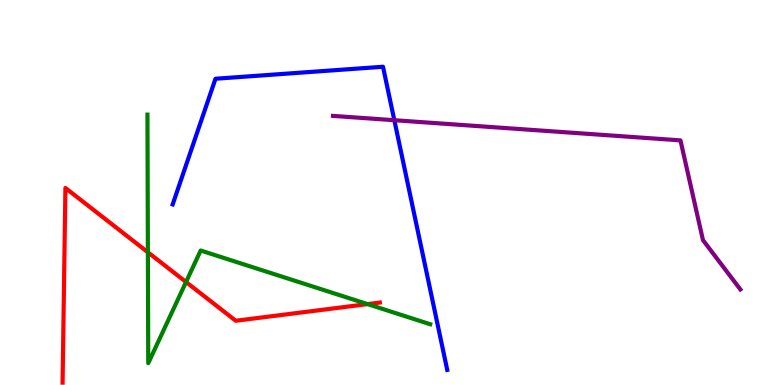[{'lines': ['blue', 'red'], 'intersections': []}, {'lines': ['green', 'red'], 'intersections': [{'x': 1.91, 'y': 3.45}, {'x': 2.4, 'y': 2.68}, {'x': 4.74, 'y': 2.1}]}, {'lines': ['purple', 'red'], 'intersections': []}, {'lines': ['blue', 'green'], 'intersections': []}, {'lines': ['blue', 'purple'], 'intersections': [{'x': 5.09, 'y': 6.88}]}, {'lines': ['green', 'purple'], 'intersections': []}]